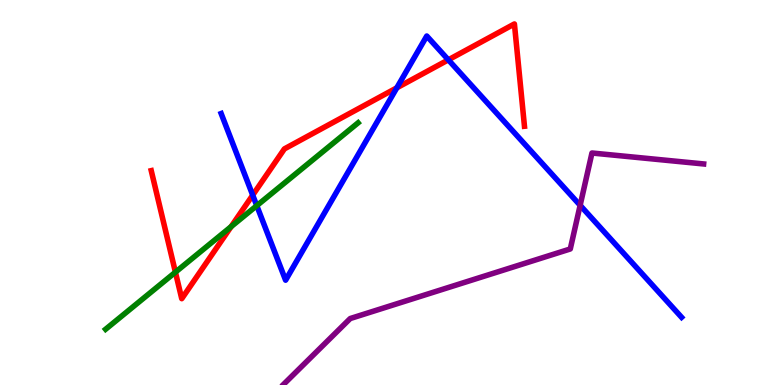[{'lines': ['blue', 'red'], 'intersections': [{'x': 3.26, 'y': 4.93}, {'x': 5.12, 'y': 7.72}, {'x': 5.79, 'y': 8.45}]}, {'lines': ['green', 'red'], 'intersections': [{'x': 2.26, 'y': 2.93}, {'x': 2.98, 'y': 4.11}]}, {'lines': ['purple', 'red'], 'intersections': []}, {'lines': ['blue', 'green'], 'intersections': [{'x': 3.31, 'y': 4.66}]}, {'lines': ['blue', 'purple'], 'intersections': [{'x': 7.49, 'y': 4.67}]}, {'lines': ['green', 'purple'], 'intersections': []}]